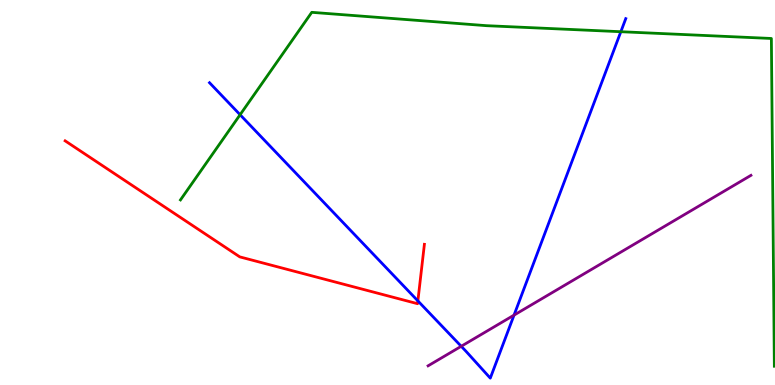[{'lines': ['blue', 'red'], 'intersections': [{'x': 5.39, 'y': 2.18}]}, {'lines': ['green', 'red'], 'intersections': []}, {'lines': ['purple', 'red'], 'intersections': []}, {'lines': ['blue', 'green'], 'intersections': [{'x': 3.1, 'y': 7.02}, {'x': 8.01, 'y': 9.18}]}, {'lines': ['blue', 'purple'], 'intersections': [{'x': 5.95, 'y': 1.01}, {'x': 6.63, 'y': 1.82}]}, {'lines': ['green', 'purple'], 'intersections': []}]